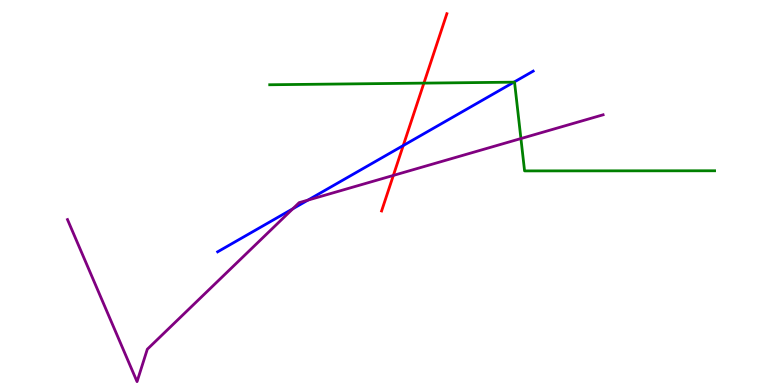[{'lines': ['blue', 'red'], 'intersections': [{'x': 5.2, 'y': 6.22}]}, {'lines': ['green', 'red'], 'intersections': [{'x': 5.47, 'y': 7.84}]}, {'lines': ['purple', 'red'], 'intersections': [{'x': 5.08, 'y': 5.44}]}, {'lines': ['blue', 'green'], 'intersections': [{'x': 6.63, 'y': 7.87}]}, {'lines': ['blue', 'purple'], 'intersections': [{'x': 3.78, 'y': 4.58}, {'x': 3.97, 'y': 4.8}]}, {'lines': ['green', 'purple'], 'intersections': [{'x': 6.72, 'y': 6.4}]}]